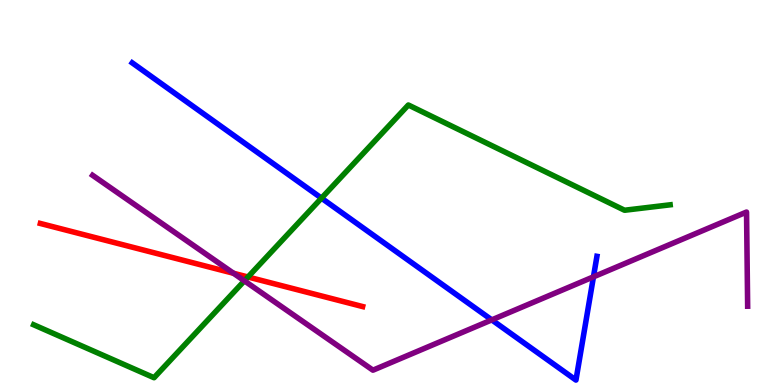[{'lines': ['blue', 'red'], 'intersections': []}, {'lines': ['green', 'red'], 'intersections': [{'x': 3.2, 'y': 2.81}]}, {'lines': ['purple', 'red'], 'intersections': [{'x': 3.01, 'y': 2.9}]}, {'lines': ['blue', 'green'], 'intersections': [{'x': 4.15, 'y': 4.85}]}, {'lines': ['blue', 'purple'], 'intersections': [{'x': 6.35, 'y': 1.69}, {'x': 7.66, 'y': 2.81}]}, {'lines': ['green', 'purple'], 'intersections': [{'x': 3.15, 'y': 2.71}]}]